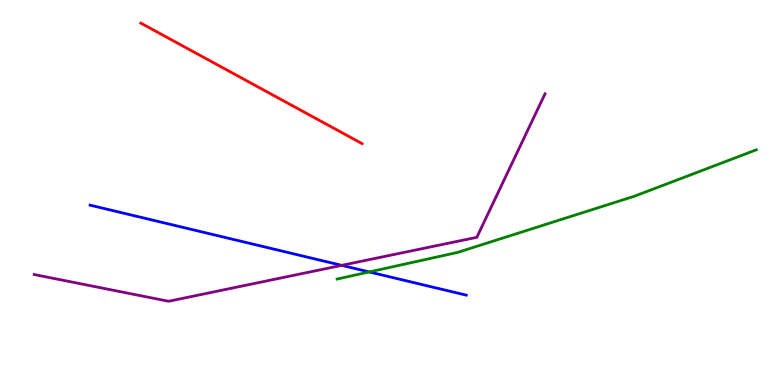[{'lines': ['blue', 'red'], 'intersections': []}, {'lines': ['green', 'red'], 'intersections': []}, {'lines': ['purple', 'red'], 'intersections': []}, {'lines': ['blue', 'green'], 'intersections': [{'x': 4.76, 'y': 2.94}]}, {'lines': ['blue', 'purple'], 'intersections': [{'x': 4.41, 'y': 3.11}]}, {'lines': ['green', 'purple'], 'intersections': []}]